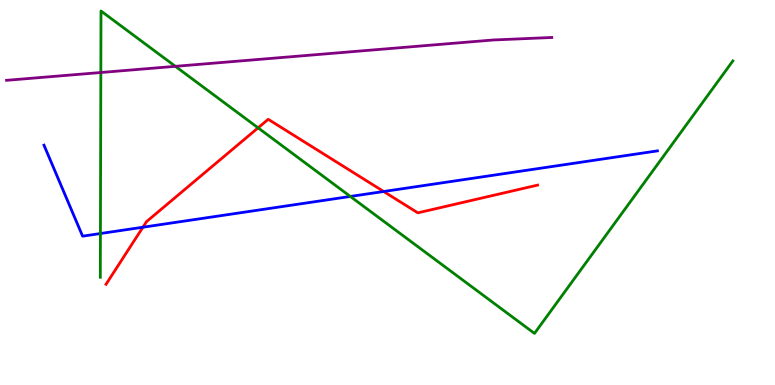[{'lines': ['blue', 'red'], 'intersections': [{'x': 1.84, 'y': 4.1}, {'x': 4.95, 'y': 5.03}]}, {'lines': ['green', 'red'], 'intersections': [{'x': 3.33, 'y': 6.68}]}, {'lines': ['purple', 'red'], 'intersections': []}, {'lines': ['blue', 'green'], 'intersections': [{'x': 1.3, 'y': 3.93}, {'x': 4.52, 'y': 4.9}]}, {'lines': ['blue', 'purple'], 'intersections': []}, {'lines': ['green', 'purple'], 'intersections': [{'x': 1.3, 'y': 8.12}, {'x': 2.26, 'y': 8.28}]}]